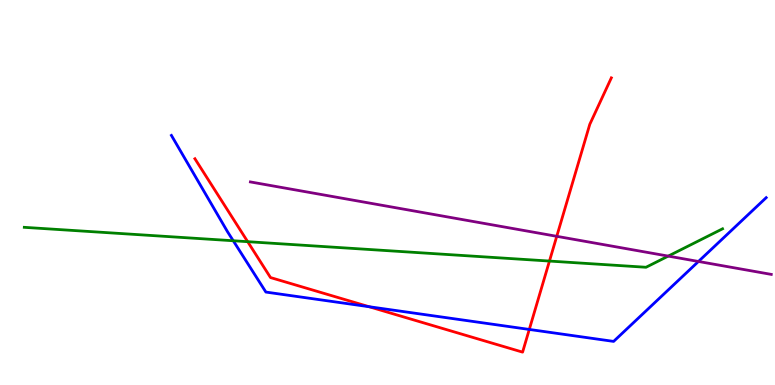[{'lines': ['blue', 'red'], 'intersections': [{'x': 4.76, 'y': 2.03}, {'x': 6.83, 'y': 1.44}]}, {'lines': ['green', 'red'], 'intersections': [{'x': 3.2, 'y': 3.72}, {'x': 7.09, 'y': 3.22}]}, {'lines': ['purple', 'red'], 'intersections': [{'x': 7.18, 'y': 3.86}]}, {'lines': ['blue', 'green'], 'intersections': [{'x': 3.01, 'y': 3.75}]}, {'lines': ['blue', 'purple'], 'intersections': [{'x': 9.01, 'y': 3.21}]}, {'lines': ['green', 'purple'], 'intersections': [{'x': 8.62, 'y': 3.35}]}]